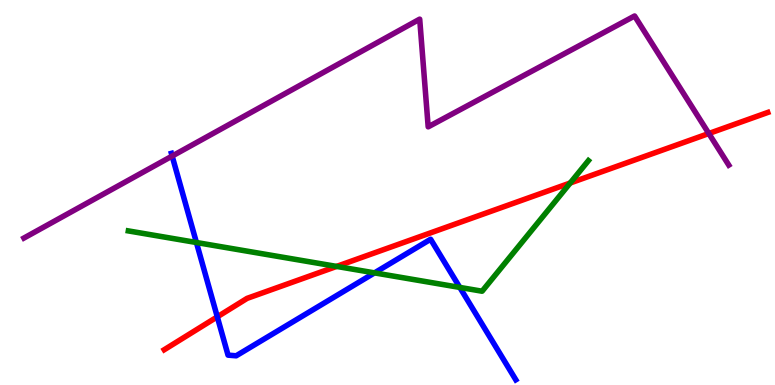[{'lines': ['blue', 'red'], 'intersections': [{'x': 2.8, 'y': 1.77}]}, {'lines': ['green', 'red'], 'intersections': [{'x': 4.34, 'y': 3.08}, {'x': 7.36, 'y': 5.25}]}, {'lines': ['purple', 'red'], 'intersections': [{'x': 9.15, 'y': 6.53}]}, {'lines': ['blue', 'green'], 'intersections': [{'x': 2.53, 'y': 3.7}, {'x': 4.83, 'y': 2.91}, {'x': 5.93, 'y': 2.53}]}, {'lines': ['blue', 'purple'], 'intersections': [{'x': 2.22, 'y': 5.95}]}, {'lines': ['green', 'purple'], 'intersections': []}]